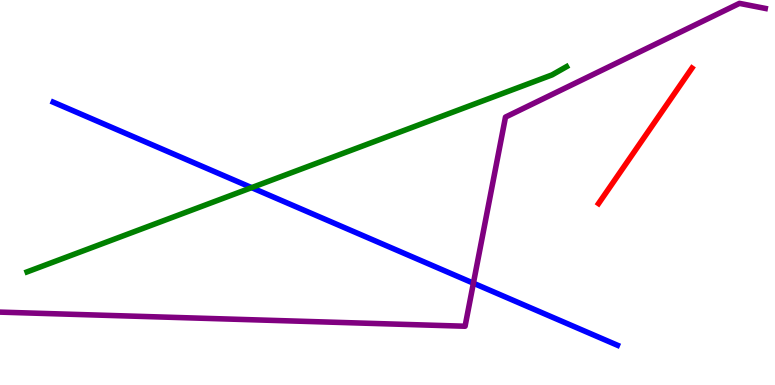[{'lines': ['blue', 'red'], 'intersections': []}, {'lines': ['green', 'red'], 'intersections': []}, {'lines': ['purple', 'red'], 'intersections': []}, {'lines': ['blue', 'green'], 'intersections': [{'x': 3.25, 'y': 5.13}]}, {'lines': ['blue', 'purple'], 'intersections': [{'x': 6.11, 'y': 2.64}]}, {'lines': ['green', 'purple'], 'intersections': []}]